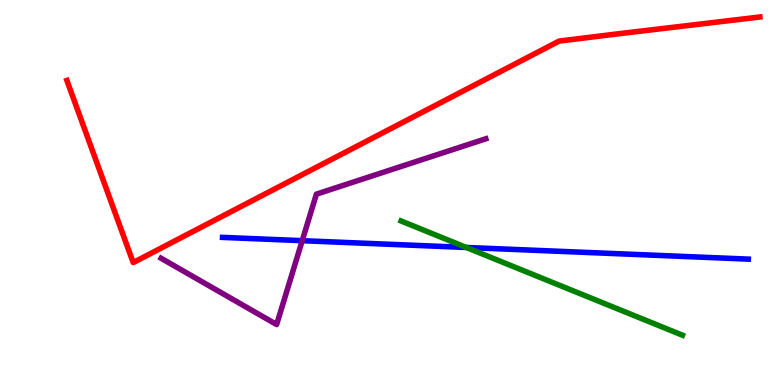[{'lines': ['blue', 'red'], 'intersections': []}, {'lines': ['green', 'red'], 'intersections': []}, {'lines': ['purple', 'red'], 'intersections': []}, {'lines': ['blue', 'green'], 'intersections': [{'x': 6.02, 'y': 3.57}]}, {'lines': ['blue', 'purple'], 'intersections': [{'x': 3.9, 'y': 3.75}]}, {'lines': ['green', 'purple'], 'intersections': []}]